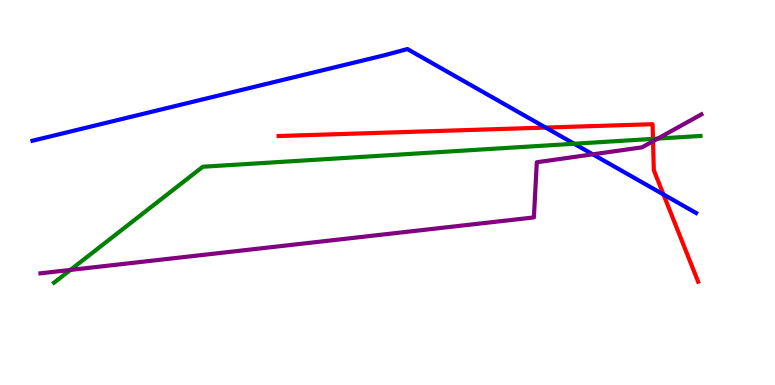[{'lines': ['blue', 'red'], 'intersections': [{'x': 7.04, 'y': 6.69}, {'x': 8.56, 'y': 4.95}]}, {'lines': ['green', 'red'], 'intersections': [{'x': 8.43, 'y': 6.39}]}, {'lines': ['purple', 'red'], 'intersections': [{'x': 8.43, 'y': 6.33}]}, {'lines': ['blue', 'green'], 'intersections': [{'x': 7.41, 'y': 6.27}]}, {'lines': ['blue', 'purple'], 'intersections': [{'x': 7.65, 'y': 5.99}]}, {'lines': ['green', 'purple'], 'intersections': [{'x': 0.908, 'y': 2.99}, {'x': 8.49, 'y': 6.4}]}]